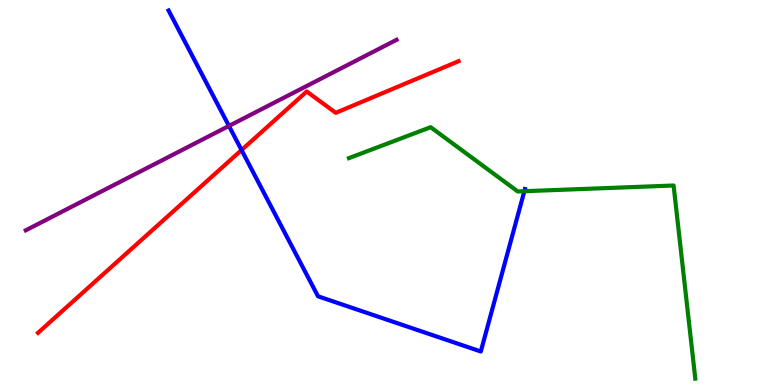[{'lines': ['blue', 'red'], 'intersections': [{'x': 3.12, 'y': 6.1}]}, {'lines': ['green', 'red'], 'intersections': []}, {'lines': ['purple', 'red'], 'intersections': []}, {'lines': ['blue', 'green'], 'intersections': [{'x': 6.77, 'y': 5.03}]}, {'lines': ['blue', 'purple'], 'intersections': [{'x': 2.95, 'y': 6.73}]}, {'lines': ['green', 'purple'], 'intersections': []}]